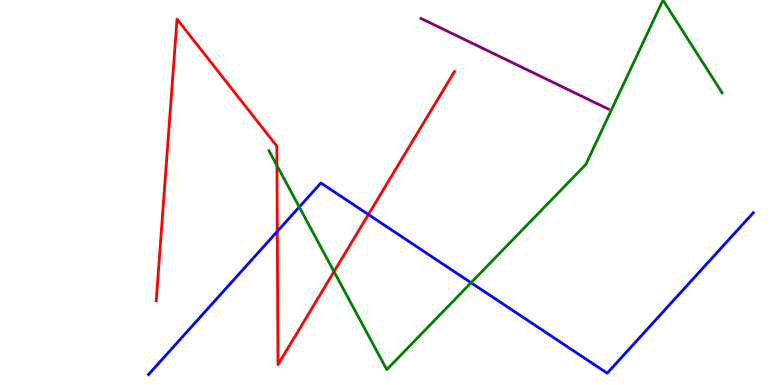[{'lines': ['blue', 'red'], 'intersections': [{'x': 3.58, 'y': 3.99}, {'x': 4.75, 'y': 4.43}]}, {'lines': ['green', 'red'], 'intersections': [{'x': 3.57, 'y': 5.7}, {'x': 4.31, 'y': 2.95}]}, {'lines': ['purple', 'red'], 'intersections': []}, {'lines': ['blue', 'green'], 'intersections': [{'x': 3.86, 'y': 4.62}, {'x': 6.08, 'y': 2.66}]}, {'lines': ['blue', 'purple'], 'intersections': []}, {'lines': ['green', 'purple'], 'intersections': []}]